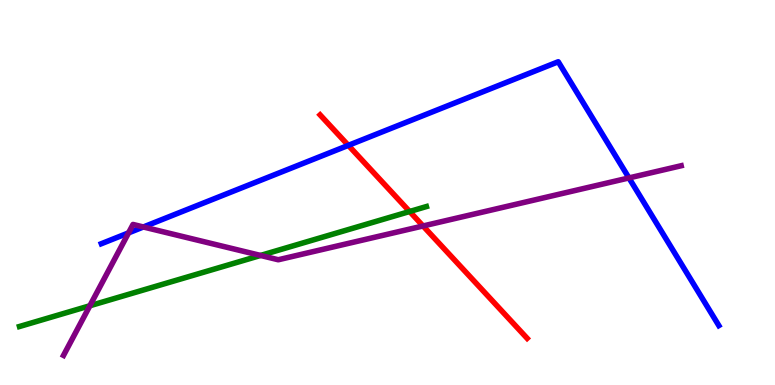[{'lines': ['blue', 'red'], 'intersections': [{'x': 4.49, 'y': 6.22}]}, {'lines': ['green', 'red'], 'intersections': [{'x': 5.29, 'y': 4.51}]}, {'lines': ['purple', 'red'], 'intersections': [{'x': 5.46, 'y': 4.13}]}, {'lines': ['blue', 'green'], 'intersections': []}, {'lines': ['blue', 'purple'], 'intersections': [{'x': 1.66, 'y': 3.95}, {'x': 1.85, 'y': 4.1}, {'x': 8.12, 'y': 5.38}]}, {'lines': ['green', 'purple'], 'intersections': [{'x': 1.16, 'y': 2.06}, {'x': 3.36, 'y': 3.36}]}]